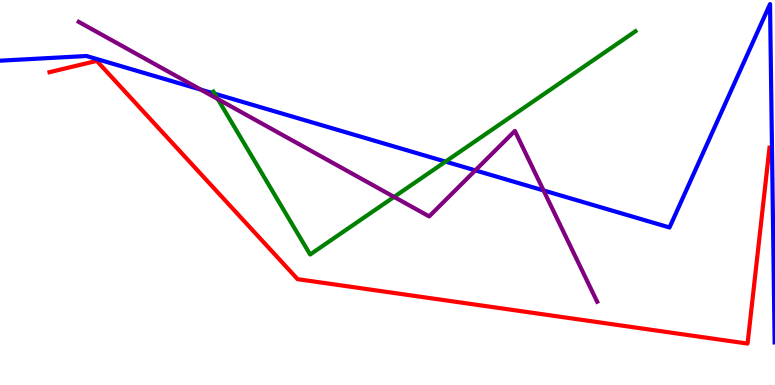[{'lines': ['blue', 'red'], 'intersections': []}, {'lines': ['green', 'red'], 'intersections': []}, {'lines': ['purple', 'red'], 'intersections': []}, {'lines': ['blue', 'green'], 'intersections': [{'x': 2.77, 'y': 7.57}, {'x': 5.75, 'y': 5.8}]}, {'lines': ['blue', 'purple'], 'intersections': [{'x': 2.59, 'y': 7.67}, {'x': 6.13, 'y': 5.57}, {'x': 7.01, 'y': 5.05}]}, {'lines': ['green', 'purple'], 'intersections': [{'x': 2.81, 'y': 7.43}, {'x': 5.08, 'y': 4.89}]}]